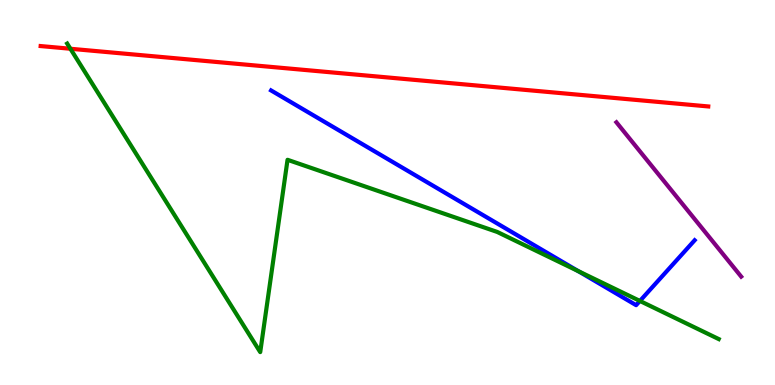[{'lines': ['blue', 'red'], 'intersections': []}, {'lines': ['green', 'red'], 'intersections': [{'x': 0.909, 'y': 8.73}]}, {'lines': ['purple', 'red'], 'intersections': []}, {'lines': ['blue', 'green'], 'intersections': [{'x': 7.46, 'y': 2.96}, {'x': 8.26, 'y': 2.18}]}, {'lines': ['blue', 'purple'], 'intersections': []}, {'lines': ['green', 'purple'], 'intersections': []}]